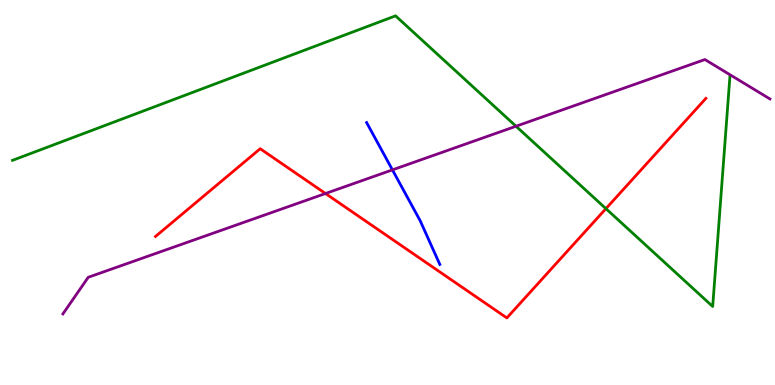[{'lines': ['blue', 'red'], 'intersections': []}, {'lines': ['green', 'red'], 'intersections': [{'x': 7.82, 'y': 4.58}]}, {'lines': ['purple', 'red'], 'intersections': [{'x': 4.2, 'y': 4.97}]}, {'lines': ['blue', 'green'], 'intersections': []}, {'lines': ['blue', 'purple'], 'intersections': [{'x': 5.06, 'y': 5.59}]}, {'lines': ['green', 'purple'], 'intersections': [{'x': 6.66, 'y': 6.72}]}]